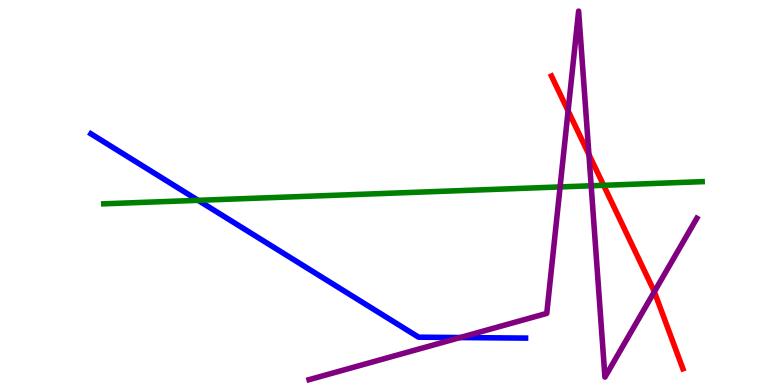[{'lines': ['blue', 'red'], 'intersections': []}, {'lines': ['green', 'red'], 'intersections': [{'x': 7.79, 'y': 5.19}]}, {'lines': ['purple', 'red'], 'intersections': [{'x': 7.33, 'y': 7.12}, {'x': 7.6, 'y': 5.99}, {'x': 8.44, 'y': 2.42}]}, {'lines': ['blue', 'green'], 'intersections': [{'x': 2.56, 'y': 4.8}]}, {'lines': ['blue', 'purple'], 'intersections': [{'x': 5.94, 'y': 1.23}]}, {'lines': ['green', 'purple'], 'intersections': [{'x': 7.23, 'y': 5.14}, {'x': 7.63, 'y': 5.17}]}]